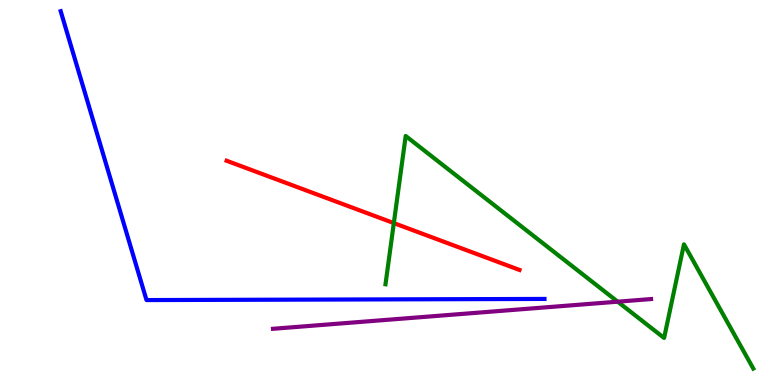[{'lines': ['blue', 'red'], 'intersections': []}, {'lines': ['green', 'red'], 'intersections': [{'x': 5.08, 'y': 4.21}]}, {'lines': ['purple', 'red'], 'intersections': []}, {'lines': ['blue', 'green'], 'intersections': []}, {'lines': ['blue', 'purple'], 'intersections': []}, {'lines': ['green', 'purple'], 'intersections': [{'x': 7.97, 'y': 2.16}]}]